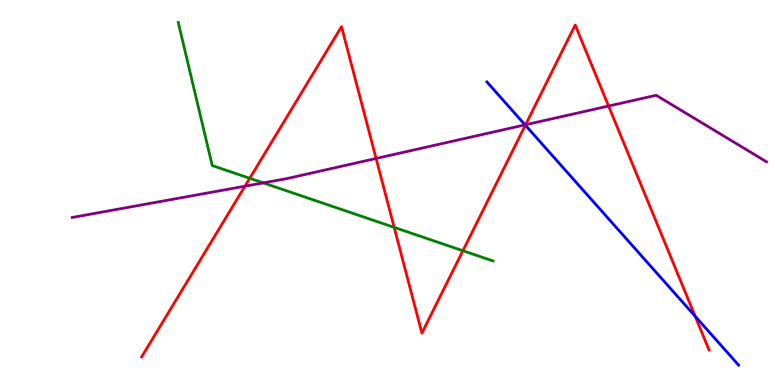[{'lines': ['blue', 'red'], 'intersections': [{'x': 6.78, 'y': 6.75}, {'x': 8.97, 'y': 1.79}]}, {'lines': ['green', 'red'], 'intersections': [{'x': 3.22, 'y': 5.37}, {'x': 5.09, 'y': 4.09}, {'x': 5.97, 'y': 3.49}]}, {'lines': ['purple', 'red'], 'intersections': [{'x': 3.16, 'y': 5.16}, {'x': 4.85, 'y': 5.88}, {'x': 6.78, 'y': 6.76}, {'x': 7.85, 'y': 7.25}]}, {'lines': ['blue', 'green'], 'intersections': []}, {'lines': ['blue', 'purple'], 'intersections': [{'x': 6.78, 'y': 6.76}]}, {'lines': ['green', 'purple'], 'intersections': [{'x': 3.4, 'y': 5.25}]}]